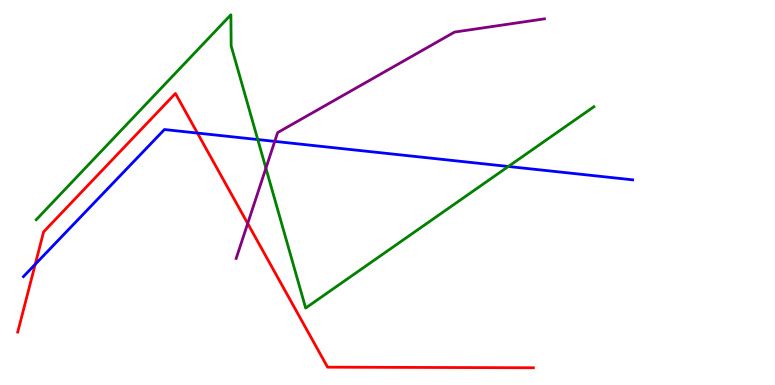[{'lines': ['blue', 'red'], 'intersections': [{'x': 0.455, 'y': 3.14}, {'x': 2.55, 'y': 6.54}]}, {'lines': ['green', 'red'], 'intersections': []}, {'lines': ['purple', 'red'], 'intersections': [{'x': 3.2, 'y': 4.2}]}, {'lines': ['blue', 'green'], 'intersections': [{'x': 3.33, 'y': 6.38}, {'x': 6.56, 'y': 5.68}]}, {'lines': ['blue', 'purple'], 'intersections': [{'x': 3.54, 'y': 6.33}]}, {'lines': ['green', 'purple'], 'intersections': [{'x': 3.43, 'y': 5.63}]}]